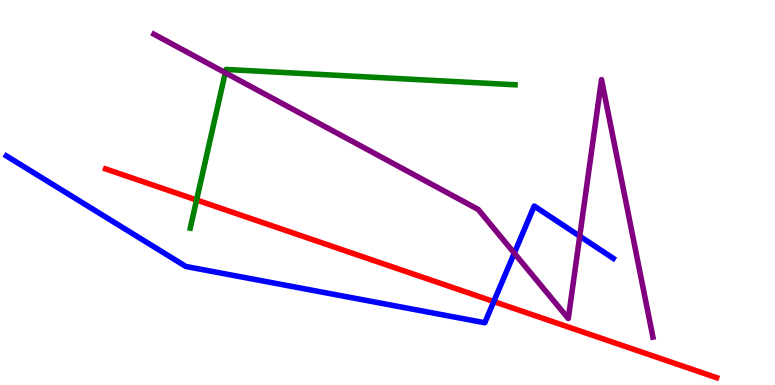[{'lines': ['blue', 'red'], 'intersections': [{'x': 6.37, 'y': 2.17}]}, {'lines': ['green', 'red'], 'intersections': [{'x': 2.54, 'y': 4.81}]}, {'lines': ['purple', 'red'], 'intersections': []}, {'lines': ['blue', 'green'], 'intersections': []}, {'lines': ['blue', 'purple'], 'intersections': [{'x': 6.64, 'y': 3.43}, {'x': 7.48, 'y': 3.87}]}, {'lines': ['green', 'purple'], 'intersections': [{'x': 2.91, 'y': 8.11}]}]